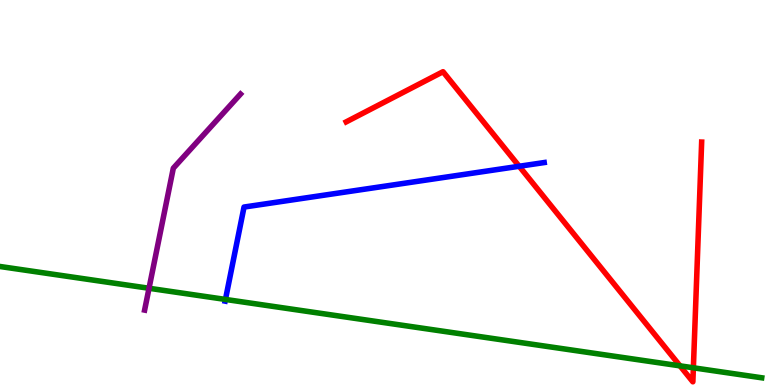[{'lines': ['blue', 'red'], 'intersections': [{'x': 6.7, 'y': 5.68}]}, {'lines': ['green', 'red'], 'intersections': [{'x': 8.77, 'y': 0.498}, {'x': 8.95, 'y': 0.447}]}, {'lines': ['purple', 'red'], 'intersections': []}, {'lines': ['blue', 'green'], 'intersections': [{'x': 2.91, 'y': 2.22}]}, {'lines': ['blue', 'purple'], 'intersections': []}, {'lines': ['green', 'purple'], 'intersections': [{'x': 1.92, 'y': 2.51}]}]